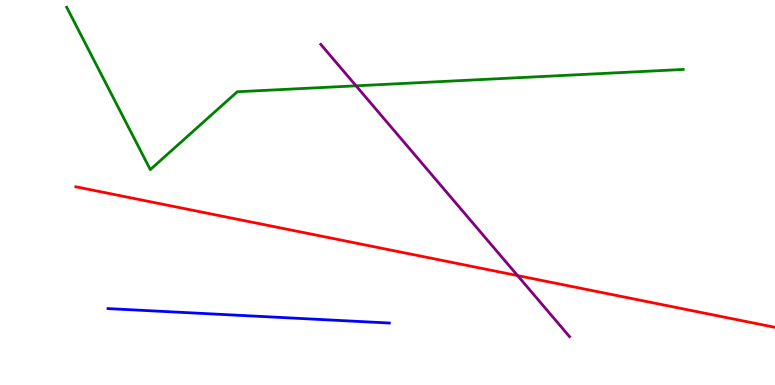[{'lines': ['blue', 'red'], 'intersections': []}, {'lines': ['green', 'red'], 'intersections': []}, {'lines': ['purple', 'red'], 'intersections': [{'x': 6.68, 'y': 2.84}]}, {'lines': ['blue', 'green'], 'intersections': []}, {'lines': ['blue', 'purple'], 'intersections': []}, {'lines': ['green', 'purple'], 'intersections': [{'x': 4.59, 'y': 7.77}]}]